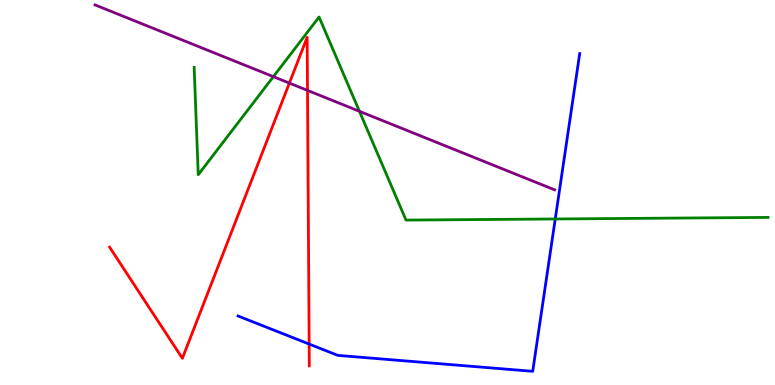[{'lines': ['blue', 'red'], 'intersections': [{'x': 3.99, 'y': 1.06}]}, {'lines': ['green', 'red'], 'intersections': []}, {'lines': ['purple', 'red'], 'intersections': [{'x': 3.73, 'y': 7.84}, {'x': 3.97, 'y': 7.65}]}, {'lines': ['blue', 'green'], 'intersections': [{'x': 7.16, 'y': 4.31}]}, {'lines': ['blue', 'purple'], 'intersections': []}, {'lines': ['green', 'purple'], 'intersections': [{'x': 3.53, 'y': 8.01}, {'x': 4.64, 'y': 7.11}]}]